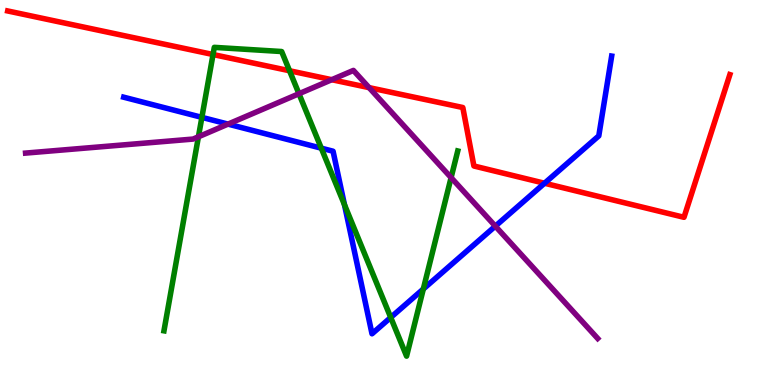[{'lines': ['blue', 'red'], 'intersections': [{'x': 7.03, 'y': 5.24}]}, {'lines': ['green', 'red'], 'intersections': [{'x': 2.75, 'y': 8.58}, {'x': 3.74, 'y': 8.16}]}, {'lines': ['purple', 'red'], 'intersections': [{'x': 4.28, 'y': 7.93}, {'x': 4.76, 'y': 7.72}]}, {'lines': ['blue', 'green'], 'intersections': [{'x': 2.6, 'y': 6.95}, {'x': 4.15, 'y': 6.15}, {'x': 4.44, 'y': 4.68}, {'x': 5.04, 'y': 1.75}, {'x': 5.46, 'y': 2.49}]}, {'lines': ['blue', 'purple'], 'intersections': [{'x': 2.94, 'y': 6.78}, {'x': 6.39, 'y': 4.13}]}, {'lines': ['green', 'purple'], 'intersections': [{'x': 2.56, 'y': 6.45}, {'x': 3.86, 'y': 7.57}, {'x': 5.82, 'y': 5.39}]}]